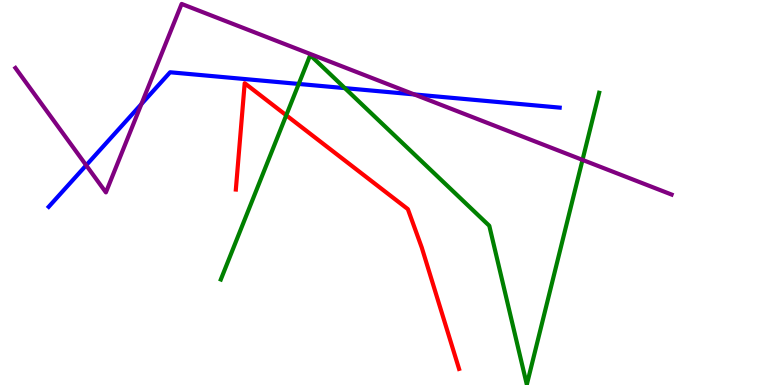[{'lines': ['blue', 'red'], 'intersections': []}, {'lines': ['green', 'red'], 'intersections': [{'x': 3.69, 'y': 7.01}]}, {'lines': ['purple', 'red'], 'intersections': []}, {'lines': ['blue', 'green'], 'intersections': [{'x': 3.85, 'y': 7.82}, {'x': 4.45, 'y': 7.71}]}, {'lines': ['blue', 'purple'], 'intersections': [{'x': 1.11, 'y': 5.71}, {'x': 1.82, 'y': 7.3}, {'x': 5.34, 'y': 7.55}]}, {'lines': ['green', 'purple'], 'intersections': [{'x': 7.52, 'y': 5.85}]}]